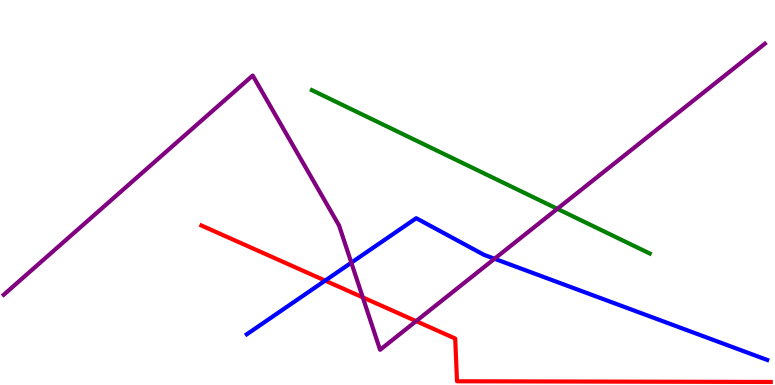[{'lines': ['blue', 'red'], 'intersections': [{'x': 4.2, 'y': 2.71}]}, {'lines': ['green', 'red'], 'intersections': []}, {'lines': ['purple', 'red'], 'intersections': [{'x': 4.68, 'y': 2.28}, {'x': 5.37, 'y': 1.66}]}, {'lines': ['blue', 'green'], 'intersections': []}, {'lines': ['blue', 'purple'], 'intersections': [{'x': 4.53, 'y': 3.18}, {'x': 6.38, 'y': 3.28}]}, {'lines': ['green', 'purple'], 'intersections': [{'x': 7.19, 'y': 4.58}]}]